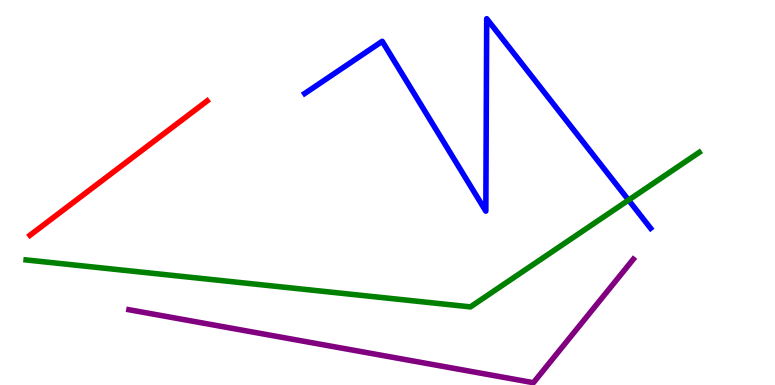[{'lines': ['blue', 'red'], 'intersections': []}, {'lines': ['green', 'red'], 'intersections': []}, {'lines': ['purple', 'red'], 'intersections': []}, {'lines': ['blue', 'green'], 'intersections': [{'x': 8.11, 'y': 4.8}]}, {'lines': ['blue', 'purple'], 'intersections': []}, {'lines': ['green', 'purple'], 'intersections': []}]